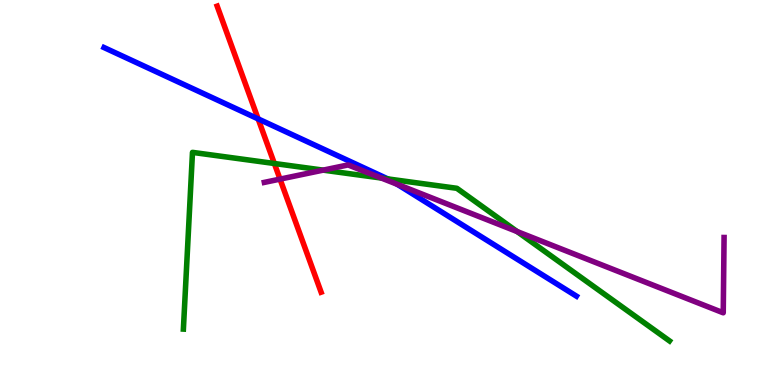[{'lines': ['blue', 'red'], 'intersections': [{'x': 3.33, 'y': 6.91}]}, {'lines': ['green', 'red'], 'intersections': [{'x': 3.54, 'y': 5.75}]}, {'lines': ['purple', 'red'], 'intersections': [{'x': 3.61, 'y': 5.35}]}, {'lines': ['blue', 'green'], 'intersections': [{'x': 5.0, 'y': 5.35}]}, {'lines': ['blue', 'purple'], 'intersections': [{'x': 5.13, 'y': 5.21}]}, {'lines': ['green', 'purple'], 'intersections': [{'x': 4.17, 'y': 5.58}, {'x': 4.92, 'y': 5.38}, {'x': 6.67, 'y': 3.99}]}]